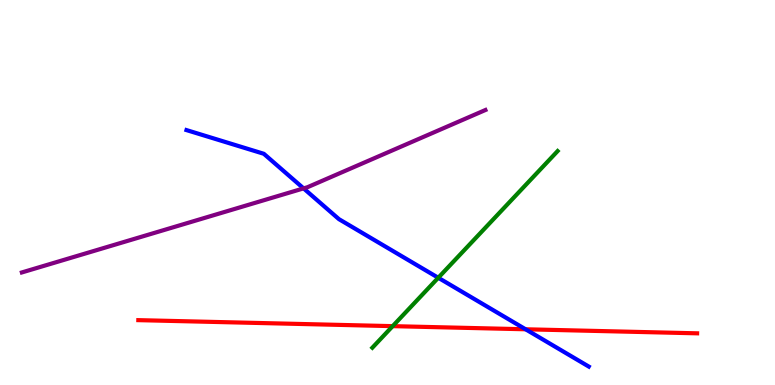[{'lines': ['blue', 'red'], 'intersections': [{'x': 6.78, 'y': 1.45}]}, {'lines': ['green', 'red'], 'intersections': [{'x': 5.07, 'y': 1.53}]}, {'lines': ['purple', 'red'], 'intersections': []}, {'lines': ['blue', 'green'], 'intersections': [{'x': 5.65, 'y': 2.79}]}, {'lines': ['blue', 'purple'], 'intersections': [{'x': 3.92, 'y': 5.11}]}, {'lines': ['green', 'purple'], 'intersections': []}]